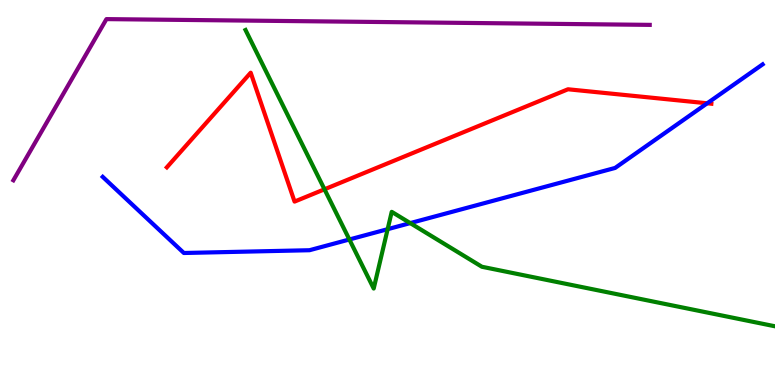[{'lines': ['blue', 'red'], 'intersections': [{'x': 9.13, 'y': 7.32}]}, {'lines': ['green', 'red'], 'intersections': [{'x': 4.19, 'y': 5.08}]}, {'lines': ['purple', 'red'], 'intersections': []}, {'lines': ['blue', 'green'], 'intersections': [{'x': 4.51, 'y': 3.78}, {'x': 5.0, 'y': 4.05}, {'x': 5.29, 'y': 4.21}]}, {'lines': ['blue', 'purple'], 'intersections': []}, {'lines': ['green', 'purple'], 'intersections': []}]